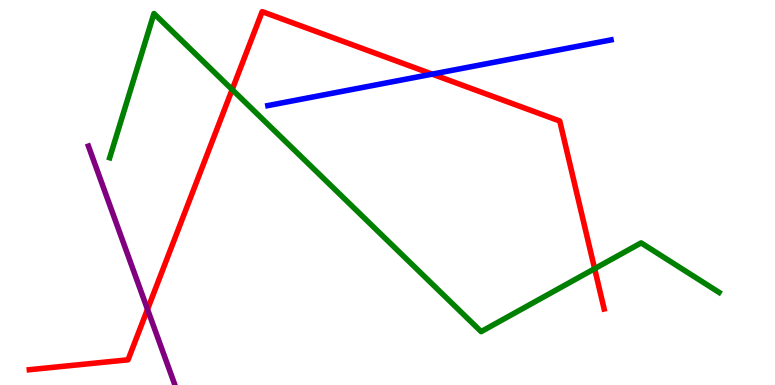[{'lines': ['blue', 'red'], 'intersections': [{'x': 5.58, 'y': 8.07}]}, {'lines': ['green', 'red'], 'intersections': [{'x': 3.0, 'y': 7.67}, {'x': 7.67, 'y': 3.02}]}, {'lines': ['purple', 'red'], 'intersections': [{'x': 1.9, 'y': 1.97}]}, {'lines': ['blue', 'green'], 'intersections': []}, {'lines': ['blue', 'purple'], 'intersections': []}, {'lines': ['green', 'purple'], 'intersections': []}]